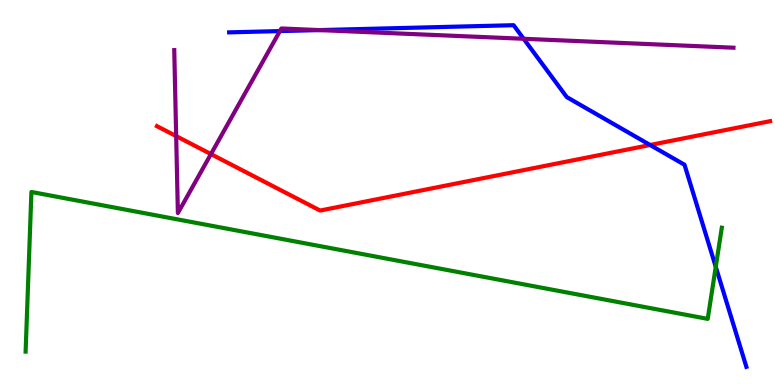[{'lines': ['blue', 'red'], 'intersections': [{'x': 8.39, 'y': 6.23}]}, {'lines': ['green', 'red'], 'intersections': []}, {'lines': ['purple', 'red'], 'intersections': [{'x': 2.27, 'y': 6.46}, {'x': 2.72, 'y': 6.0}]}, {'lines': ['blue', 'green'], 'intersections': [{'x': 9.24, 'y': 3.07}]}, {'lines': ['blue', 'purple'], 'intersections': [{'x': 3.61, 'y': 9.19}, {'x': 4.12, 'y': 9.22}, {'x': 6.76, 'y': 8.99}]}, {'lines': ['green', 'purple'], 'intersections': []}]